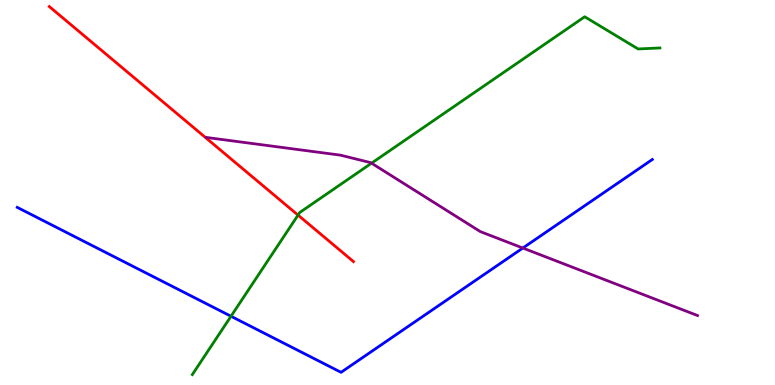[{'lines': ['blue', 'red'], 'intersections': []}, {'lines': ['green', 'red'], 'intersections': [{'x': 3.85, 'y': 4.41}]}, {'lines': ['purple', 'red'], 'intersections': []}, {'lines': ['blue', 'green'], 'intersections': [{'x': 2.98, 'y': 1.79}]}, {'lines': ['blue', 'purple'], 'intersections': [{'x': 6.75, 'y': 3.56}]}, {'lines': ['green', 'purple'], 'intersections': [{'x': 4.79, 'y': 5.76}]}]